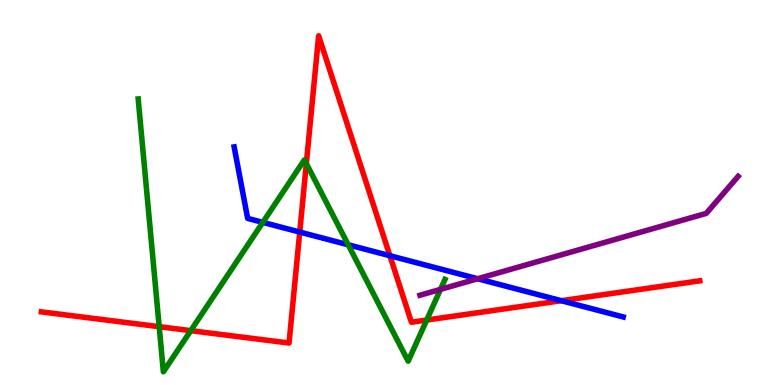[{'lines': ['blue', 'red'], 'intersections': [{'x': 3.87, 'y': 3.97}, {'x': 5.03, 'y': 3.36}, {'x': 7.24, 'y': 2.19}]}, {'lines': ['green', 'red'], 'intersections': [{'x': 2.05, 'y': 1.51}, {'x': 2.46, 'y': 1.41}, {'x': 3.95, 'y': 5.75}, {'x': 5.51, 'y': 1.69}]}, {'lines': ['purple', 'red'], 'intersections': []}, {'lines': ['blue', 'green'], 'intersections': [{'x': 3.39, 'y': 4.22}, {'x': 4.49, 'y': 3.64}]}, {'lines': ['blue', 'purple'], 'intersections': [{'x': 6.16, 'y': 2.76}]}, {'lines': ['green', 'purple'], 'intersections': [{'x': 5.68, 'y': 2.48}]}]